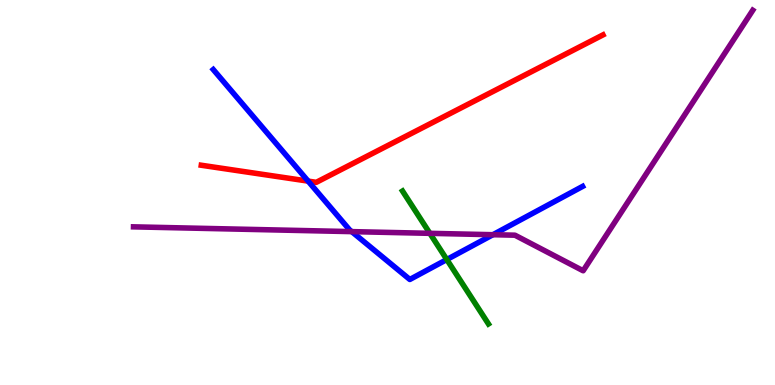[{'lines': ['blue', 'red'], 'intersections': [{'x': 3.98, 'y': 5.3}]}, {'lines': ['green', 'red'], 'intersections': []}, {'lines': ['purple', 'red'], 'intersections': []}, {'lines': ['blue', 'green'], 'intersections': [{'x': 5.77, 'y': 3.26}]}, {'lines': ['blue', 'purple'], 'intersections': [{'x': 4.54, 'y': 3.98}, {'x': 6.36, 'y': 3.9}]}, {'lines': ['green', 'purple'], 'intersections': [{'x': 5.55, 'y': 3.94}]}]